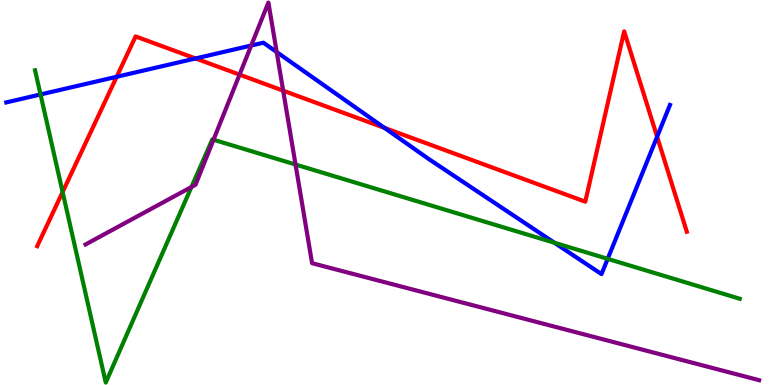[{'lines': ['blue', 'red'], 'intersections': [{'x': 1.51, 'y': 8.01}, {'x': 2.52, 'y': 8.48}, {'x': 4.96, 'y': 6.68}, {'x': 8.48, 'y': 6.45}]}, {'lines': ['green', 'red'], 'intersections': [{'x': 0.808, 'y': 5.01}]}, {'lines': ['purple', 'red'], 'intersections': [{'x': 3.09, 'y': 8.06}, {'x': 3.65, 'y': 7.65}]}, {'lines': ['blue', 'green'], 'intersections': [{'x': 0.523, 'y': 7.55}, {'x': 7.15, 'y': 3.69}, {'x': 7.84, 'y': 3.28}]}, {'lines': ['blue', 'purple'], 'intersections': [{'x': 3.24, 'y': 8.82}, {'x': 3.57, 'y': 8.65}]}, {'lines': ['green', 'purple'], 'intersections': [{'x': 2.47, 'y': 5.14}, {'x': 2.76, 'y': 6.37}, {'x': 3.81, 'y': 5.73}]}]